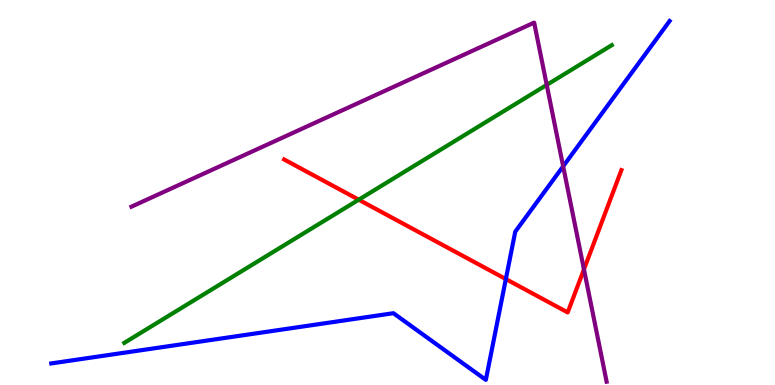[{'lines': ['blue', 'red'], 'intersections': [{'x': 6.53, 'y': 2.75}]}, {'lines': ['green', 'red'], 'intersections': [{'x': 4.63, 'y': 4.81}]}, {'lines': ['purple', 'red'], 'intersections': [{'x': 7.53, 'y': 3.0}]}, {'lines': ['blue', 'green'], 'intersections': []}, {'lines': ['blue', 'purple'], 'intersections': [{'x': 7.27, 'y': 5.68}]}, {'lines': ['green', 'purple'], 'intersections': [{'x': 7.05, 'y': 7.79}]}]